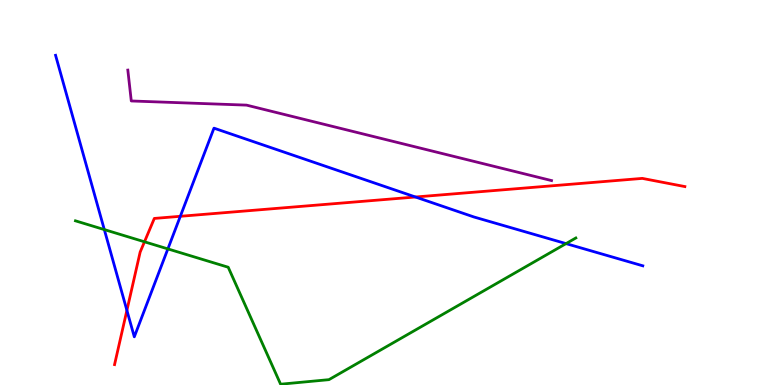[{'lines': ['blue', 'red'], 'intersections': [{'x': 1.64, 'y': 1.94}, {'x': 2.33, 'y': 4.38}, {'x': 5.36, 'y': 4.88}]}, {'lines': ['green', 'red'], 'intersections': [{'x': 1.86, 'y': 3.72}]}, {'lines': ['purple', 'red'], 'intersections': []}, {'lines': ['blue', 'green'], 'intersections': [{'x': 1.35, 'y': 4.04}, {'x': 2.17, 'y': 3.53}, {'x': 7.3, 'y': 3.67}]}, {'lines': ['blue', 'purple'], 'intersections': []}, {'lines': ['green', 'purple'], 'intersections': []}]